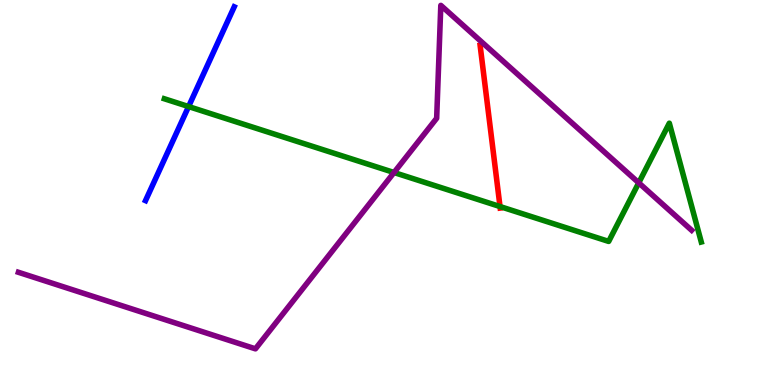[{'lines': ['blue', 'red'], 'intersections': []}, {'lines': ['green', 'red'], 'intersections': [{'x': 6.45, 'y': 4.64}]}, {'lines': ['purple', 'red'], 'intersections': []}, {'lines': ['blue', 'green'], 'intersections': [{'x': 2.43, 'y': 7.23}]}, {'lines': ['blue', 'purple'], 'intersections': []}, {'lines': ['green', 'purple'], 'intersections': [{'x': 5.08, 'y': 5.52}, {'x': 8.24, 'y': 5.25}]}]